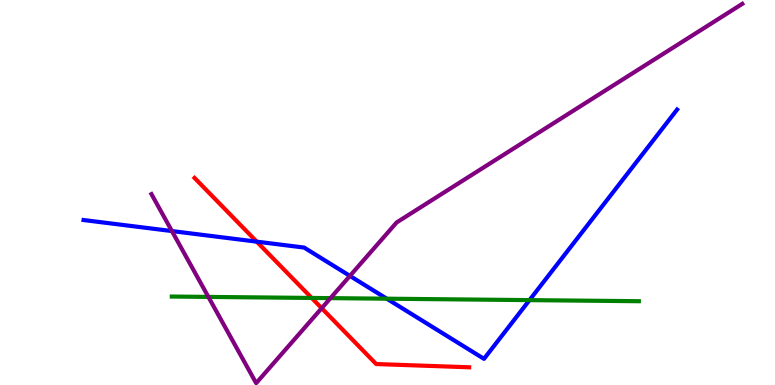[{'lines': ['blue', 'red'], 'intersections': [{'x': 3.31, 'y': 3.72}]}, {'lines': ['green', 'red'], 'intersections': [{'x': 4.02, 'y': 2.26}]}, {'lines': ['purple', 'red'], 'intersections': [{'x': 4.15, 'y': 1.99}]}, {'lines': ['blue', 'green'], 'intersections': [{'x': 4.99, 'y': 2.24}, {'x': 6.83, 'y': 2.2}]}, {'lines': ['blue', 'purple'], 'intersections': [{'x': 2.22, 'y': 4.0}, {'x': 4.51, 'y': 2.83}]}, {'lines': ['green', 'purple'], 'intersections': [{'x': 2.69, 'y': 2.29}, {'x': 4.26, 'y': 2.26}]}]